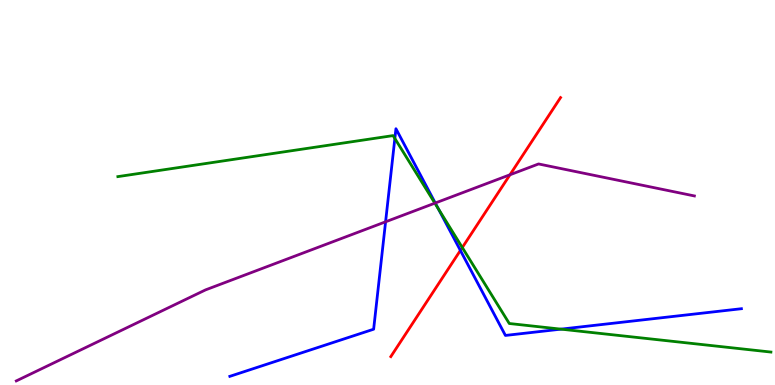[{'lines': ['blue', 'red'], 'intersections': [{'x': 5.94, 'y': 3.5}]}, {'lines': ['green', 'red'], 'intersections': [{'x': 5.97, 'y': 3.57}]}, {'lines': ['purple', 'red'], 'intersections': [{'x': 6.58, 'y': 5.46}]}, {'lines': ['blue', 'green'], 'intersections': [{'x': 5.09, 'y': 6.4}, {'x': 5.66, 'y': 4.58}, {'x': 7.24, 'y': 1.45}]}, {'lines': ['blue', 'purple'], 'intersections': [{'x': 4.98, 'y': 4.24}, {'x': 5.62, 'y': 4.73}]}, {'lines': ['green', 'purple'], 'intersections': [{'x': 5.61, 'y': 4.72}]}]